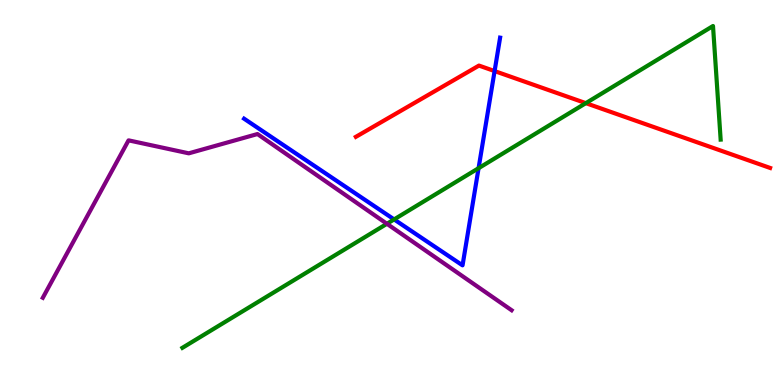[{'lines': ['blue', 'red'], 'intersections': [{'x': 6.38, 'y': 8.15}]}, {'lines': ['green', 'red'], 'intersections': [{'x': 7.56, 'y': 7.32}]}, {'lines': ['purple', 'red'], 'intersections': []}, {'lines': ['blue', 'green'], 'intersections': [{'x': 5.09, 'y': 4.3}, {'x': 6.18, 'y': 5.63}]}, {'lines': ['blue', 'purple'], 'intersections': []}, {'lines': ['green', 'purple'], 'intersections': [{'x': 4.99, 'y': 4.19}]}]